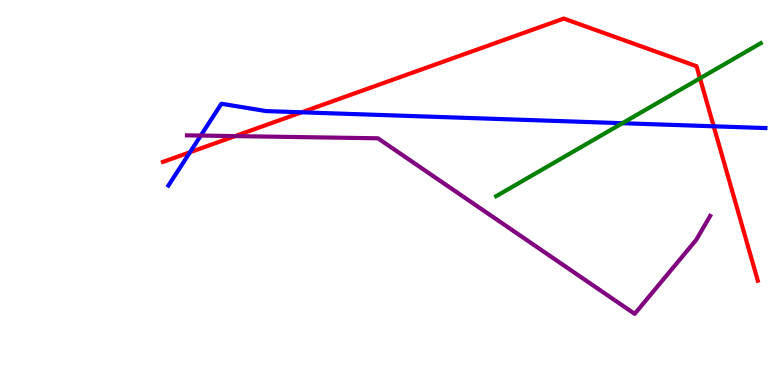[{'lines': ['blue', 'red'], 'intersections': [{'x': 2.45, 'y': 6.05}, {'x': 3.89, 'y': 7.08}, {'x': 9.21, 'y': 6.72}]}, {'lines': ['green', 'red'], 'intersections': [{'x': 9.03, 'y': 7.97}]}, {'lines': ['purple', 'red'], 'intersections': [{'x': 3.03, 'y': 6.46}]}, {'lines': ['blue', 'green'], 'intersections': [{'x': 8.03, 'y': 6.8}]}, {'lines': ['blue', 'purple'], 'intersections': [{'x': 2.59, 'y': 6.48}]}, {'lines': ['green', 'purple'], 'intersections': []}]